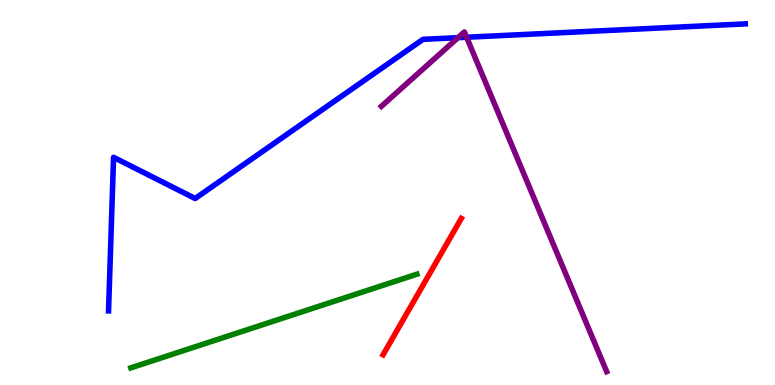[{'lines': ['blue', 'red'], 'intersections': []}, {'lines': ['green', 'red'], 'intersections': []}, {'lines': ['purple', 'red'], 'intersections': []}, {'lines': ['blue', 'green'], 'intersections': []}, {'lines': ['blue', 'purple'], 'intersections': [{'x': 5.91, 'y': 9.02}, {'x': 6.02, 'y': 9.03}]}, {'lines': ['green', 'purple'], 'intersections': []}]